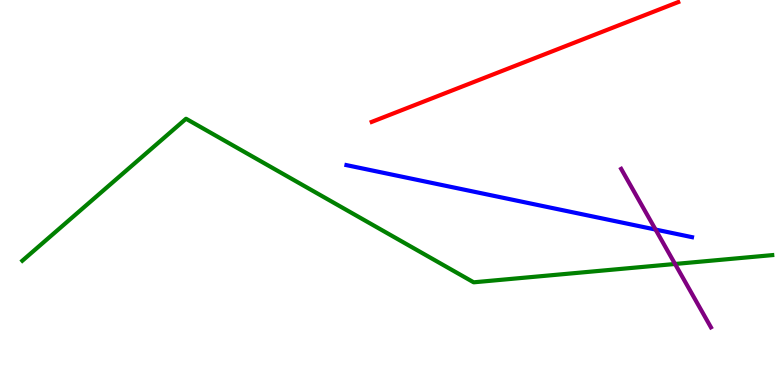[{'lines': ['blue', 'red'], 'intersections': []}, {'lines': ['green', 'red'], 'intersections': []}, {'lines': ['purple', 'red'], 'intersections': []}, {'lines': ['blue', 'green'], 'intersections': []}, {'lines': ['blue', 'purple'], 'intersections': [{'x': 8.46, 'y': 4.04}]}, {'lines': ['green', 'purple'], 'intersections': [{'x': 8.71, 'y': 3.14}]}]